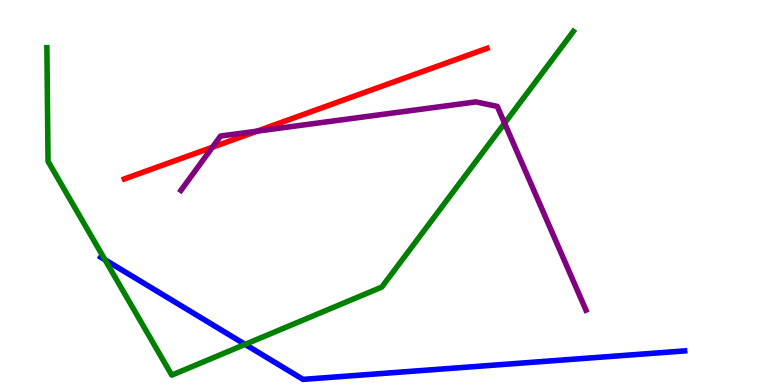[{'lines': ['blue', 'red'], 'intersections': []}, {'lines': ['green', 'red'], 'intersections': []}, {'lines': ['purple', 'red'], 'intersections': [{'x': 2.74, 'y': 6.18}, {'x': 3.32, 'y': 6.59}]}, {'lines': ['blue', 'green'], 'intersections': [{'x': 1.36, 'y': 3.25}, {'x': 3.16, 'y': 1.05}]}, {'lines': ['blue', 'purple'], 'intersections': []}, {'lines': ['green', 'purple'], 'intersections': [{'x': 6.51, 'y': 6.8}]}]